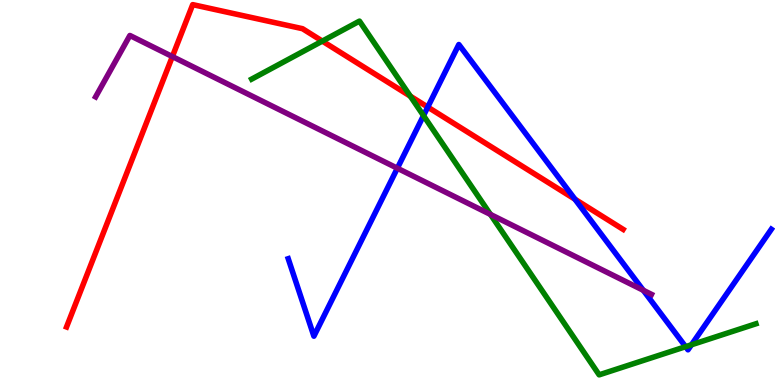[{'lines': ['blue', 'red'], 'intersections': [{'x': 5.52, 'y': 7.22}, {'x': 7.42, 'y': 4.83}]}, {'lines': ['green', 'red'], 'intersections': [{'x': 4.16, 'y': 8.93}, {'x': 5.29, 'y': 7.5}]}, {'lines': ['purple', 'red'], 'intersections': [{'x': 2.22, 'y': 8.53}]}, {'lines': ['blue', 'green'], 'intersections': [{'x': 5.46, 'y': 7.0}, {'x': 8.85, 'y': 0.995}, {'x': 8.92, 'y': 1.04}]}, {'lines': ['blue', 'purple'], 'intersections': [{'x': 5.13, 'y': 5.63}, {'x': 8.3, 'y': 2.46}]}, {'lines': ['green', 'purple'], 'intersections': [{'x': 6.33, 'y': 4.43}]}]